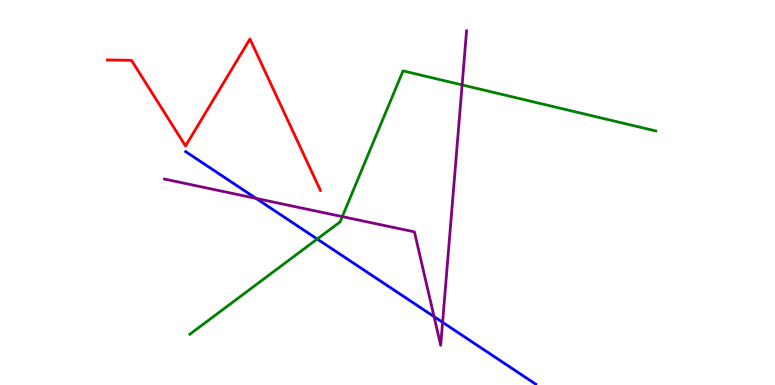[{'lines': ['blue', 'red'], 'intersections': []}, {'lines': ['green', 'red'], 'intersections': []}, {'lines': ['purple', 'red'], 'intersections': []}, {'lines': ['blue', 'green'], 'intersections': [{'x': 4.09, 'y': 3.79}]}, {'lines': ['blue', 'purple'], 'intersections': [{'x': 3.3, 'y': 4.85}, {'x': 5.6, 'y': 1.78}, {'x': 5.71, 'y': 1.63}]}, {'lines': ['green', 'purple'], 'intersections': [{'x': 4.42, 'y': 4.37}, {'x': 5.96, 'y': 7.79}]}]